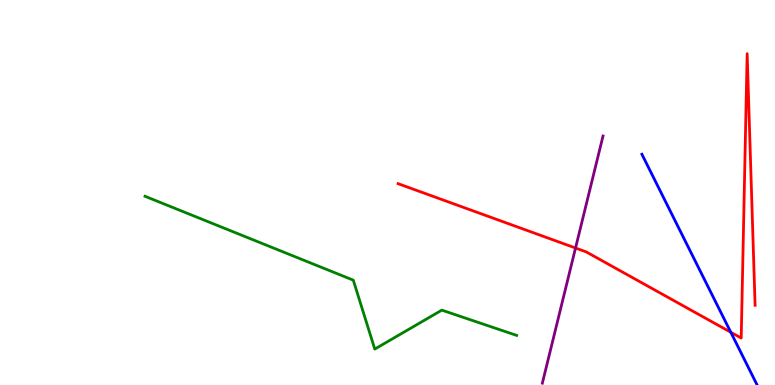[{'lines': ['blue', 'red'], 'intersections': [{'x': 9.43, 'y': 1.37}]}, {'lines': ['green', 'red'], 'intersections': []}, {'lines': ['purple', 'red'], 'intersections': [{'x': 7.43, 'y': 3.56}]}, {'lines': ['blue', 'green'], 'intersections': []}, {'lines': ['blue', 'purple'], 'intersections': []}, {'lines': ['green', 'purple'], 'intersections': []}]